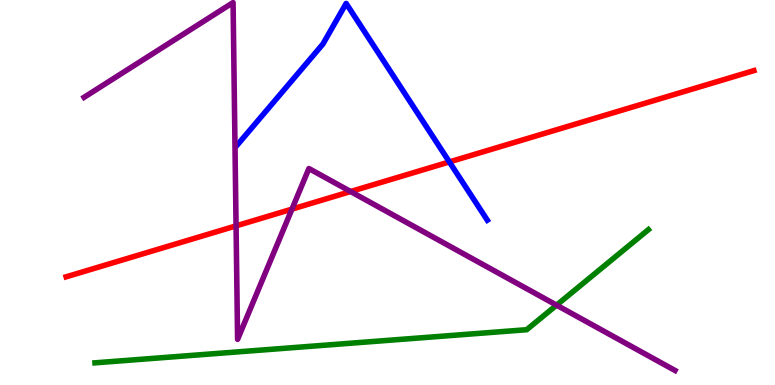[{'lines': ['blue', 'red'], 'intersections': [{'x': 5.8, 'y': 5.79}]}, {'lines': ['green', 'red'], 'intersections': []}, {'lines': ['purple', 'red'], 'intersections': [{'x': 3.05, 'y': 4.13}, {'x': 3.77, 'y': 4.57}, {'x': 4.52, 'y': 5.03}]}, {'lines': ['blue', 'green'], 'intersections': []}, {'lines': ['blue', 'purple'], 'intersections': []}, {'lines': ['green', 'purple'], 'intersections': [{'x': 7.18, 'y': 2.07}]}]